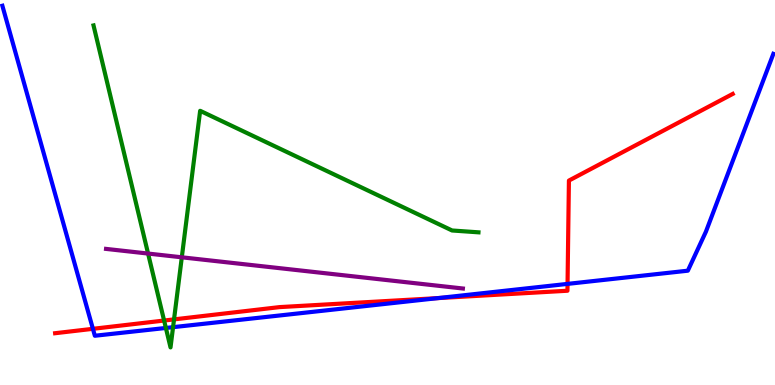[{'lines': ['blue', 'red'], 'intersections': [{'x': 1.2, 'y': 1.46}, {'x': 5.65, 'y': 2.26}, {'x': 7.32, 'y': 2.63}]}, {'lines': ['green', 'red'], 'intersections': [{'x': 2.12, 'y': 1.67}, {'x': 2.25, 'y': 1.7}]}, {'lines': ['purple', 'red'], 'intersections': []}, {'lines': ['blue', 'green'], 'intersections': [{'x': 2.14, 'y': 1.48}, {'x': 2.23, 'y': 1.5}]}, {'lines': ['blue', 'purple'], 'intersections': []}, {'lines': ['green', 'purple'], 'intersections': [{'x': 1.91, 'y': 3.41}, {'x': 2.35, 'y': 3.32}]}]